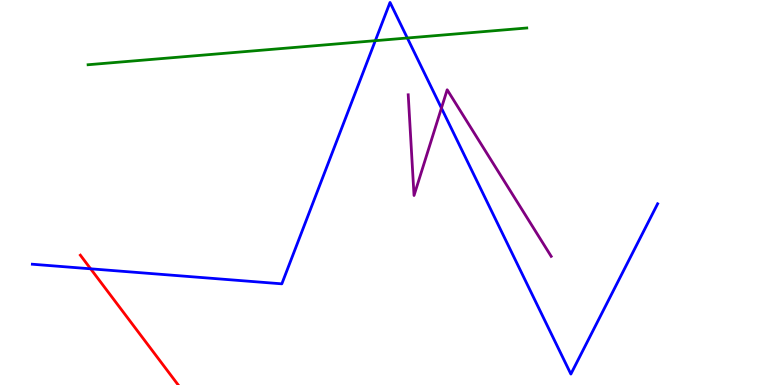[{'lines': ['blue', 'red'], 'intersections': [{'x': 1.17, 'y': 3.02}]}, {'lines': ['green', 'red'], 'intersections': []}, {'lines': ['purple', 'red'], 'intersections': []}, {'lines': ['blue', 'green'], 'intersections': [{'x': 4.84, 'y': 8.94}, {'x': 5.26, 'y': 9.01}]}, {'lines': ['blue', 'purple'], 'intersections': [{'x': 5.7, 'y': 7.19}]}, {'lines': ['green', 'purple'], 'intersections': []}]